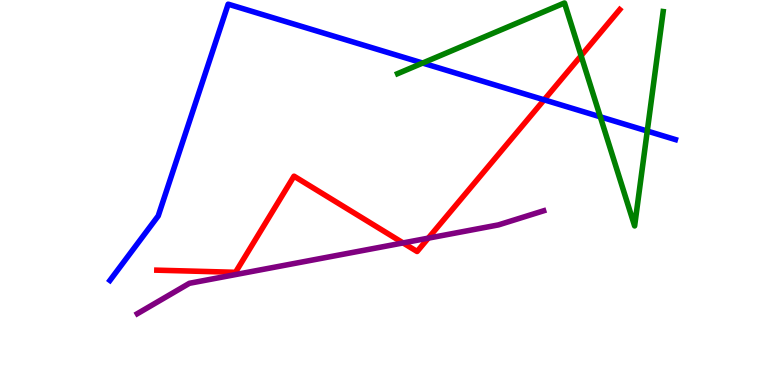[{'lines': ['blue', 'red'], 'intersections': [{'x': 7.02, 'y': 7.41}]}, {'lines': ['green', 'red'], 'intersections': [{'x': 7.5, 'y': 8.55}]}, {'lines': ['purple', 'red'], 'intersections': [{'x': 5.2, 'y': 3.69}, {'x': 5.53, 'y': 3.81}]}, {'lines': ['blue', 'green'], 'intersections': [{'x': 5.45, 'y': 8.36}, {'x': 7.75, 'y': 6.97}, {'x': 8.35, 'y': 6.6}]}, {'lines': ['blue', 'purple'], 'intersections': []}, {'lines': ['green', 'purple'], 'intersections': []}]